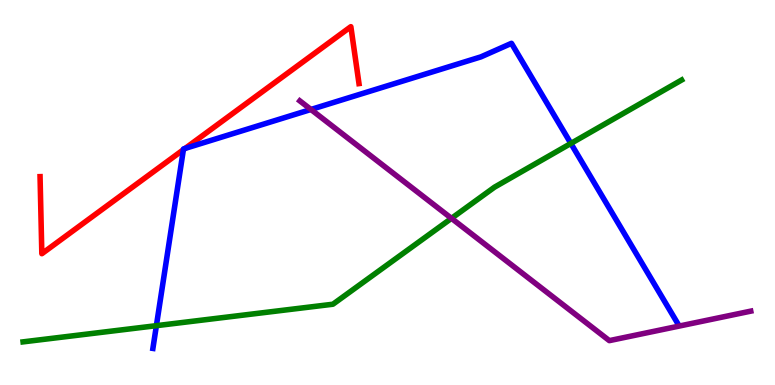[{'lines': ['blue', 'red'], 'intersections': [{'x': 2.37, 'y': 6.11}, {'x': 2.39, 'y': 6.15}]}, {'lines': ['green', 'red'], 'intersections': []}, {'lines': ['purple', 'red'], 'intersections': []}, {'lines': ['blue', 'green'], 'intersections': [{'x': 2.02, 'y': 1.54}, {'x': 7.37, 'y': 6.27}]}, {'lines': ['blue', 'purple'], 'intersections': [{'x': 4.01, 'y': 7.16}]}, {'lines': ['green', 'purple'], 'intersections': [{'x': 5.83, 'y': 4.33}]}]